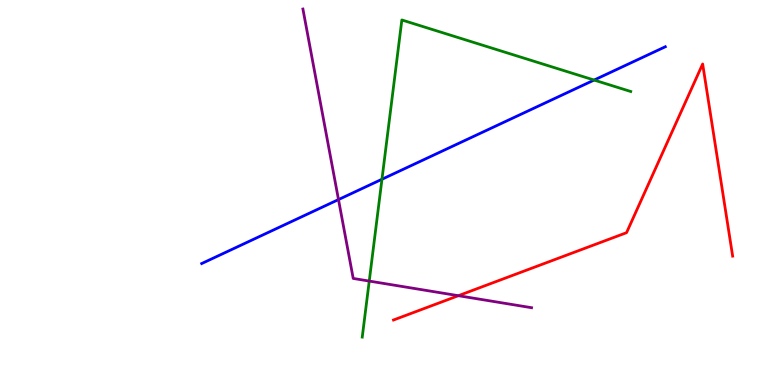[{'lines': ['blue', 'red'], 'intersections': []}, {'lines': ['green', 'red'], 'intersections': []}, {'lines': ['purple', 'red'], 'intersections': [{'x': 5.91, 'y': 2.32}]}, {'lines': ['blue', 'green'], 'intersections': [{'x': 4.93, 'y': 5.34}, {'x': 7.67, 'y': 7.92}]}, {'lines': ['blue', 'purple'], 'intersections': [{'x': 4.37, 'y': 4.82}]}, {'lines': ['green', 'purple'], 'intersections': [{'x': 4.76, 'y': 2.7}]}]